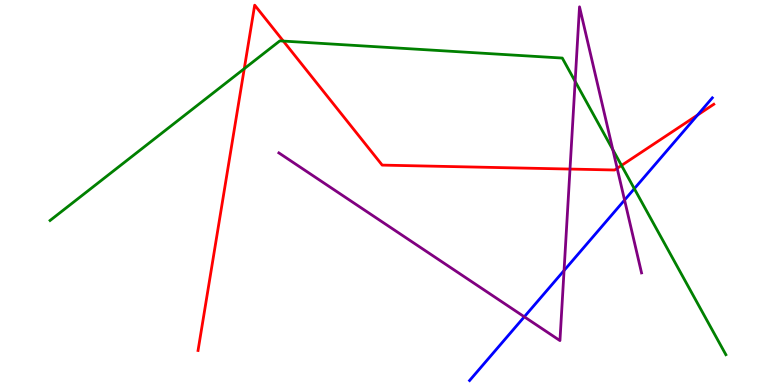[{'lines': ['blue', 'red'], 'intersections': [{'x': 9.0, 'y': 7.01}]}, {'lines': ['green', 'red'], 'intersections': [{'x': 3.15, 'y': 8.22}, {'x': 3.66, 'y': 8.93}, {'x': 8.02, 'y': 5.7}]}, {'lines': ['purple', 'red'], 'intersections': [{'x': 7.35, 'y': 5.61}, {'x': 7.96, 'y': 5.63}]}, {'lines': ['blue', 'green'], 'intersections': [{'x': 8.18, 'y': 5.1}]}, {'lines': ['blue', 'purple'], 'intersections': [{'x': 6.77, 'y': 1.77}, {'x': 7.28, 'y': 2.97}, {'x': 8.06, 'y': 4.8}]}, {'lines': ['green', 'purple'], 'intersections': [{'x': 7.42, 'y': 7.89}, {'x': 7.91, 'y': 6.11}]}]